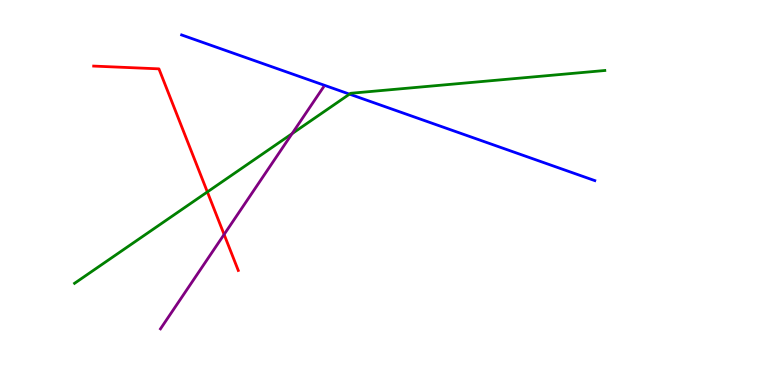[{'lines': ['blue', 'red'], 'intersections': []}, {'lines': ['green', 'red'], 'intersections': [{'x': 2.68, 'y': 5.01}]}, {'lines': ['purple', 'red'], 'intersections': [{'x': 2.89, 'y': 3.91}]}, {'lines': ['blue', 'green'], 'intersections': [{'x': 4.51, 'y': 7.55}]}, {'lines': ['blue', 'purple'], 'intersections': []}, {'lines': ['green', 'purple'], 'intersections': [{'x': 3.77, 'y': 6.53}]}]